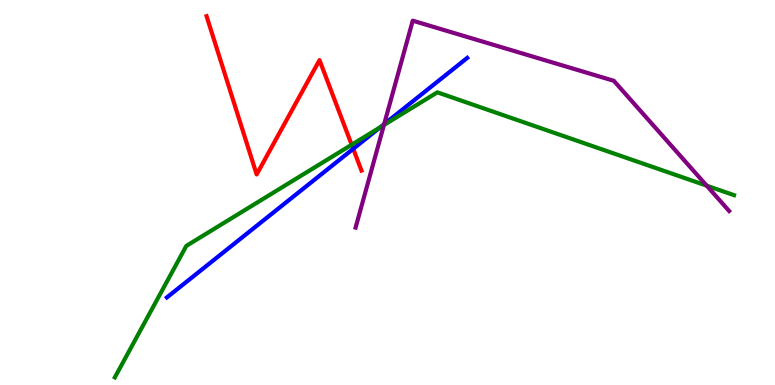[{'lines': ['blue', 'red'], 'intersections': [{'x': 4.56, 'y': 6.13}]}, {'lines': ['green', 'red'], 'intersections': [{'x': 4.54, 'y': 6.24}]}, {'lines': ['purple', 'red'], 'intersections': []}, {'lines': ['blue', 'green'], 'intersections': [{'x': 4.91, 'y': 6.7}]}, {'lines': ['blue', 'purple'], 'intersections': [{'x': 4.96, 'y': 6.77}]}, {'lines': ['green', 'purple'], 'intersections': [{'x': 4.95, 'y': 6.75}, {'x': 9.12, 'y': 5.18}]}]